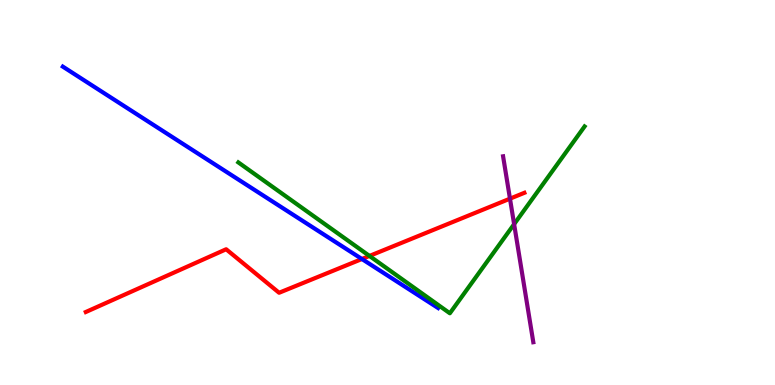[{'lines': ['blue', 'red'], 'intersections': [{'x': 4.67, 'y': 3.27}]}, {'lines': ['green', 'red'], 'intersections': [{'x': 4.77, 'y': 3.35}]}, {'lines': ['purple', 'red'], 'intersections': [{'x': 6.58, 'y': 4.84}]}, {'lines': ['blue', 'green'], 'intersections': []}, {'lines': ['blue', 'purple'], 'intersections': []}, {'lines': ['green', 'purple'], 'intersections': [{'x': 6.63, 'y': 4.18}]}]